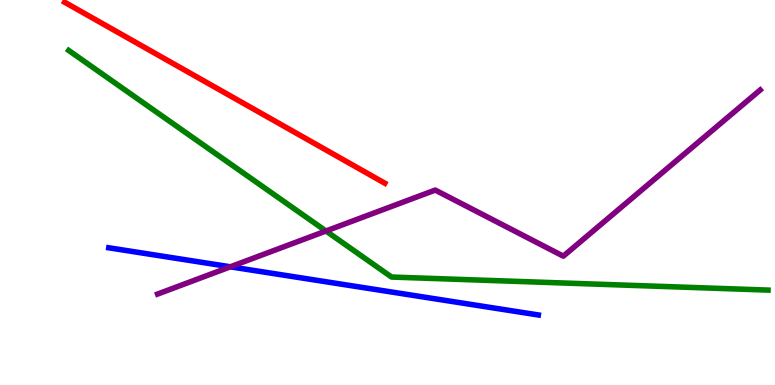[{'lines': ['blue', 'red'], 'intersections': []}, {'lines': ['green', 'red'], 'intersections': []}, {'lines': ['purple', 'red'], 'intersections': []}, {'lines': ['blue', 'green'], 'intersections': []}, {'lines': ['blue', 'purple'], 'intersections': [{'x': 2.97, 'y': 3.07}]}, {'lines': ['green', 'purple'], 'intersections': [{'x': 4.21, 'y': 4.0}]}]